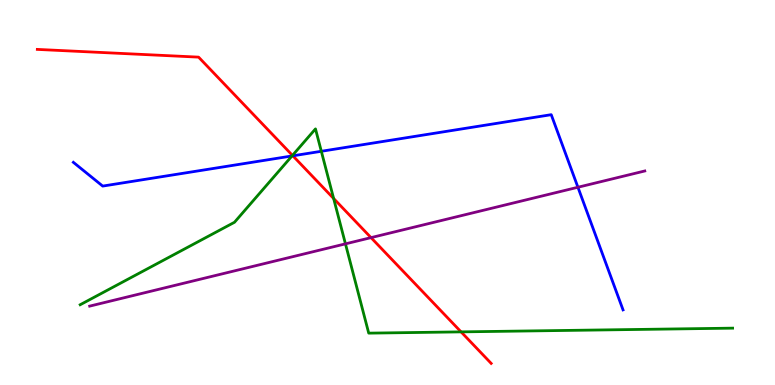[{'lines': ['blue', 'red'], 'intersections': [{'x': 3.78, 'y': 5.95}]}, {'lines': ['green', 'red'], 'intersections': [{'x': 3.77, 'y': 5.96}, {'x': 4.3, 'y': 4.84}, {'x': 5.95, 'y': 1.38}]}, {'lines': ['purple', 'red'], 'intersections': [{'x': 4.79, 'y': 3.83}]}, {'lines': ['blue', 'green'], 'intersections': [{'x': 3.77, 'y': 5.95}, {'x': 4.15, 'y': 6.07}]}, {'lines': ['blue', 'purple'], 'intersections': [{'x': 7.46, 'y': 5.14}]}, {'lines': ['green', 'purple'], 'intersections': [{'x': 4.46, 'y': 3.67}]}]